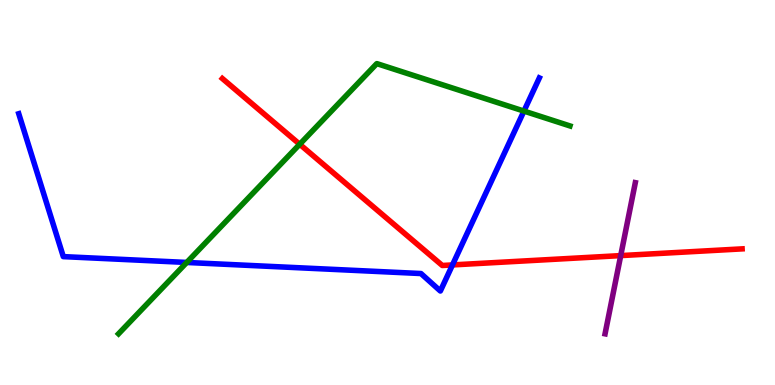[{'lines': ['blue', 'red'], 'intersections': [{'x': 5.84, 'y': 3.12}]}, {'lines': ['green', 'red'], 'intersections': [{'x': 3.87, 'y': 6.25}]}, {'lines': ['purple', 'red'], 'intersections': [{'x': 8.01, 'y': 3.36}]}, {'lines': ['blue', 'green'], 'intersections': [{'x': 2.41, 'y': 3.18}, {'x': 6.76, 'y': 7.11}]}, {'lines': ['blue', 'purple'], 'intersections': []}, {'lines': ['green', 'purple'], 'intersections': []}]